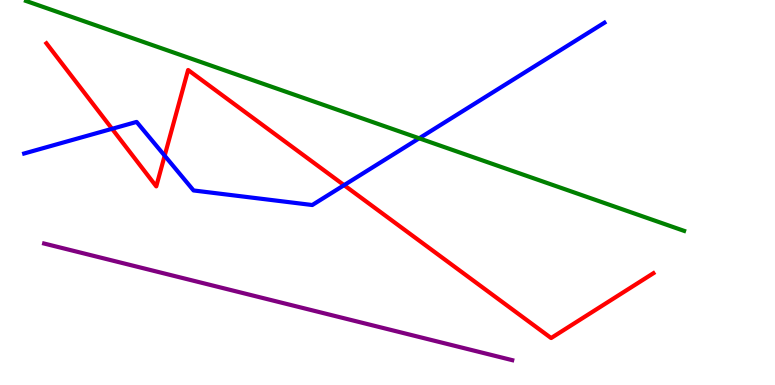[{'lines': ['blue', 'red'], 'intersections': [{'x': 1.45, 'y': 6.65}, {'x': 2.12, 'y': 5.96}, {'x': 4.44, 'y': 5.19}]}, {'lines': ['green', 'red'], 'intersections': []}, {'lines': ['purple', 'red'], 'intersections': []}, {'lines': ['blue', 'green'], 'intersections': [{'x': 5.41, 'y': 6.41}]}, {'lines': ['blue', 'purple'], 'intersections': []}, {'lines': ['green', 'purple'], 'intersections': []}]